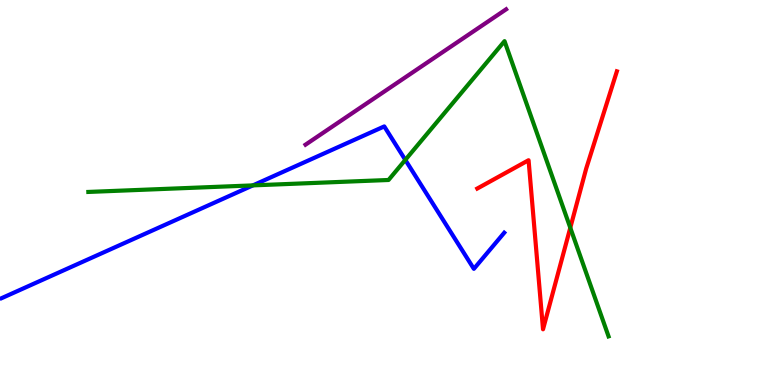[{'lines': ['blue', 'red'], 'intersections': []}, {'lines': ['green', 'red'], 'intersections': [{'x': 7.36, 'y': 4.08}]}, {'lines': ['purple', 'red'], 'intersections': []}, {'lines': ['blue', 'green'], 'intersections': [{'x': 3.26, 'y': 5.18}, {'x': 5.23, 'y': 5.85}]}, {'lines': ['blue', 'purple'], 'intersections': []}, {'lines': ['green', 'purple'], 'intersections': []}]